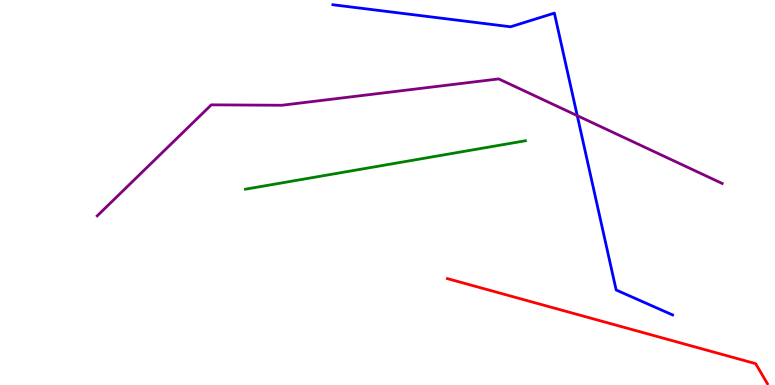[{'lines': ['blue', 'red'], 'intersections': []}, {'lines': ['green', 'red'], 'intersections': []}, {'lines': ['purple', 'red'], 'intersections': []}, {'lines': ['blue', 'green'], 'intersections': []}, {'lines': ['blue', 'purple'], 'intersections': [{'x': 7.45, 'y': 7.0}]}, {'lines': ['green', 'purple'], 'intersections': []}]